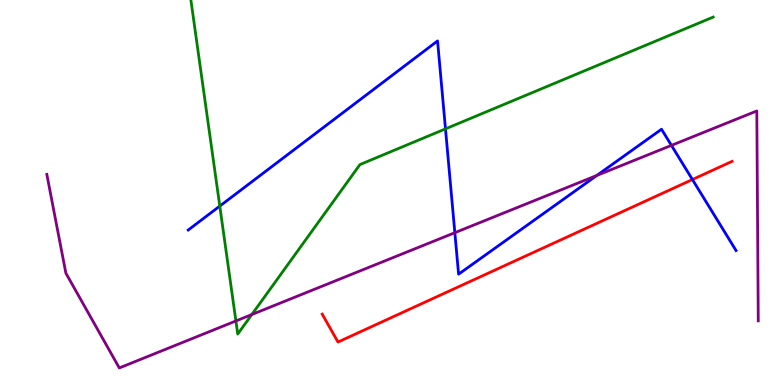[{'lines': ['blue', 'red'], 'intersections': [{'x': 8.93, 'y': 5.34}]}, {'lines': ['green', 'red'], 'intersections': []}, {'lines': ['purple', 'red'], 'intersections': []}, {'lines': ['blue', 'green'], 'intersections': [{'x': 2.84, 'y': 4.65}, {'x': 5.75, 'y': 6.65}]}, {'lines': ['blue', 'purple'], 'intersections': [{'x': 5.87, 'y': 3.96}, {'x': 7.7, 'y': 5.44}, {'x': 8.66, 'y': 6.22}]}, {'lines': ['green', 'purple'], 'intersections': [{'x': 3.04, 'y': 1.66}, {'x': 3.25, 'y': 1.83}]}]